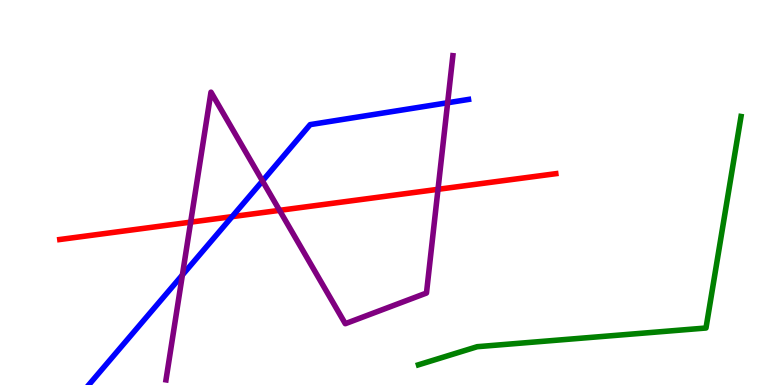[{'lines': ['blue', 'red'], 'intersections': [{'x': 2.99, 'y': 4.37}]}, {'lines': ['green', 'red'], 'intersections': []}, {'lines': ['purple', 'red'], 'intersections': [{'x': 2.46, 'y': 4.23}, {'x': 3.61, 'y': 4.54}, {'x': 5.65, 'y': 5.08}]}, {'lines': ['blue', 'green'], 'intersections': []}, {'lines': ['blue', 'purple'], 'intersections': [{'x': 2.35, 'y': 2.86}, {'x': 3.39, 'y': 5.3}, {'x': 5.78, 'y': 7.33}]}, {'lines': ['green', 'purple'], 'intersections': []}]